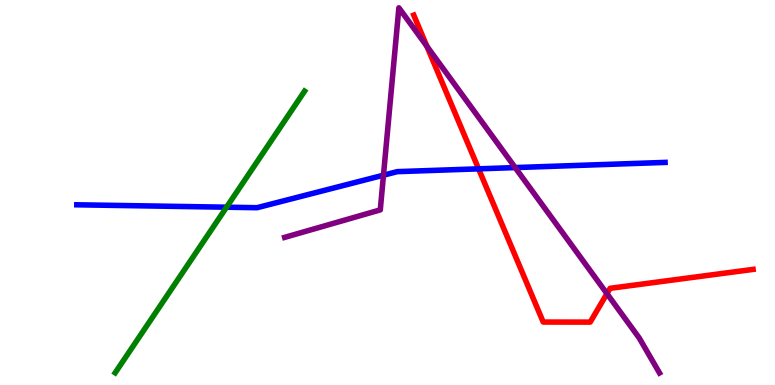[{'lines': ['blue', 'red'], 'intersections': [{'x': 6.18, 'y': 5.61}]}, {'lines': ['green', 'red'], 'intersections': []}, {'lines': ['purple', 'red'], 'intersections': [{'x': 5.51, 'y': 8.8}, {'x': 7.83, 'y': 2.37}]}, {'lines': ['blue', 'green'], 'intersections': [{'x': 2.92, 'y': 4.62}]}, {'lines': ['blue', 'purple'], 'intersections': [{'x': 4.95, 'y': 5.45}, {'x': 6.65, 'y': 5.65}]}, {'lines': ['green', 'purple'], 'intersections': []}]